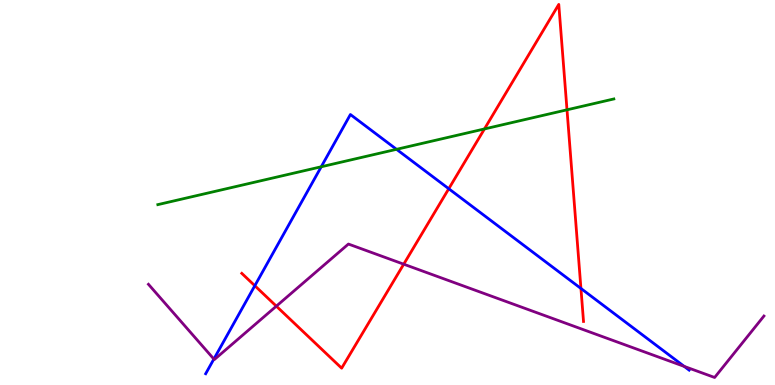[{'lines': ['blue', 'red'], 'intersections': [{'x': 3.29, 'y': 2.58}, {'x': 5.79, 'y': 5.1}, {'x': 7.5, 'y': 2.51}]}, {'lines': ['green', 'red'], 'intersections': [{'x': 6.25, 'y': 6.65}, {'x': 7.32, 'y': 7.15}]}, {'lines': ['purple', 'red'], 'intersections': [{'x': 3.57, 'y': 2.05}, {'x': 5.21, 'y': 3.14}]}, {'lines': ['blue', 'green'], 'intersections': [{'x': 4.15, 'y': 5.67}, {'x': 5.12, 'y': 6.12}]}, {'lines': ['blue', 'purple'], 'intersections': [{'x': 2.76, 'y': 0.674}, {'x': 8.83, 'y': 0.483}]}, {'lines': ['green', 'purple'], 'intersections': []}]